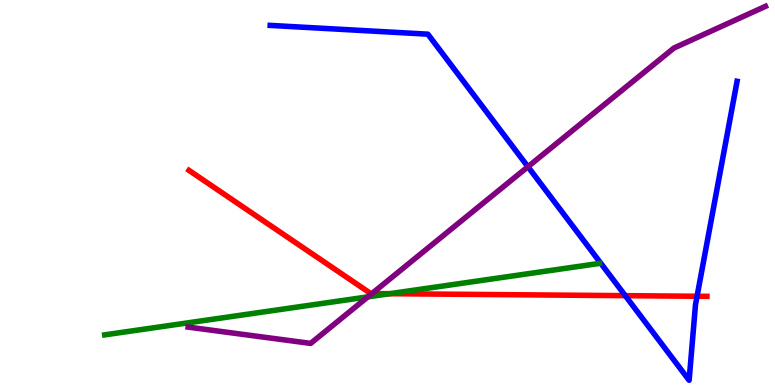[{'lines': ['blue', 'red'], 'intersections': [{'x': 8.07, 'y': 2.32}, {'x': 8.99, 'y': 2.3}]}, {'lines': ['green', 'red'], 'intersections': [{'x': 5.03, 'y': 2.37}]}, {'lines': ['purple', 'red'], 'intersections': [{'x': 4.8, 'y': 2.38}]}, {'lines': ['blue', 'green'], 'intersections': []}, {'lines': ['blue', 'purple'], 'intersections': [{'x': 6.81, 'y': 5.67}]}, {'lines': ['green', 'purple'], 'intersections': [{'x': 4.75, 'y': 2.29}]}]